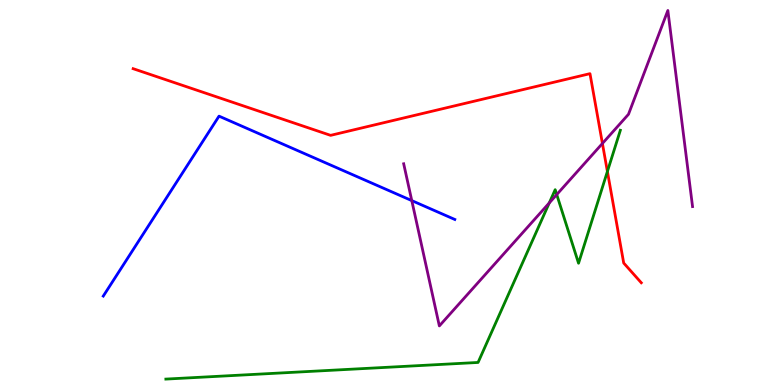[{'lines': ['blue', 'red'], 'intersections': []}, {'lines': ['green', 'red'], 'intersections': [{'x': 7.84, 'y': 5.55}]}, {'lines': ['purple', 'red'], 'intersections': [{'x': 7.77, 'y': 6.27}]}, {'lines': ['blue', 'green'], 'intersections': []}, {'lines': ['blue', 'purple'], 'intersections': [{'x': 5.31, 'y': 4.79}]}, {'lines': ['green', 'purple'], 'intersections': [{'x': 7.09, 'y': 4.73}, {'x': 7.18, 'y': 4.95}]}]